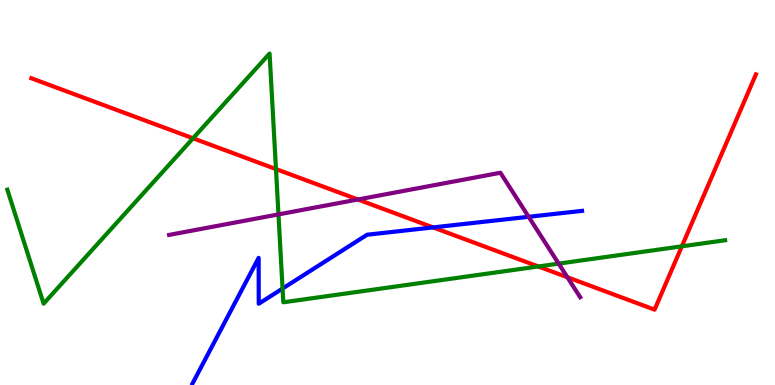[{'lines': ['blue', 'red'], 'intersections': [{'x': 5.59, 'y': 4.09}]}, {'lines': ['green', 'red'], 'intersections': [{'x': 2.49, 'y': 6.41}, {'x': 3.56, 'y': 5.61}, {'x': 6.95, 'y': 3.08}, {'x': 8.8, 'y': 3.6}]}, {'lines': ['purple', 'red'], 'intersections': [{'x': 4.62, 'y': 4.82}, {'x': 7.32, 'y': 2.8}]}, {'lines': ['blue', 'green'], 'intersections': [{'x': 3.65, 'y': 2.51}]}, {'lines': ['blue', 'purple'], 'intersections': [{'x': 6.82, 'y': 4.37}]}, {'lines': ['green', 'purple'], 'intersections': [{'x': 3.59, 'y': 4.43}, {'x': 7.21, 'y': 3.15}]}]